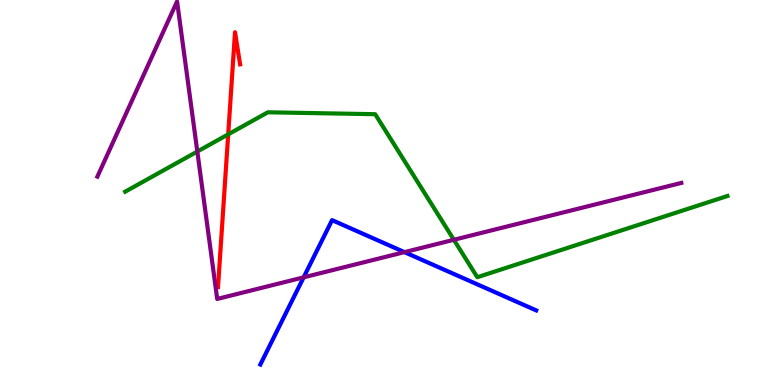[{'lines': ['blue', 'red'], 'intersections': []}, {'lines': ['green', 'red'], 'intersections': [{'x': 2.94, 'y': 6.51}]}, {'lines': ['purple', 'red'], 'intersections': []}, {'lines': ['blue', 'green'], 'intersections': []}, {'lines': ['blue', 'purple'], 'intersections': [{'x': 3.92, 'y': 2.8}, {'x': 5.22, 'y': 3.45}]}, {'lines': ['green', 'purple'], 'intersections': [{'x': 2.55, 'y': 6.06}, {'x': 5.86, 'y': 3.77}]}]